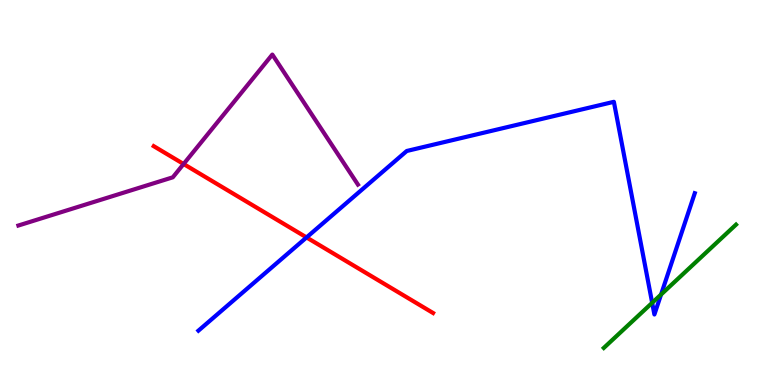[{'lines': ['blue', 'red'], 'intersections': [{'x': 3.96, 'y': 3.83}]}, {'lines': ['green', 'red'], 'intersections': []}, {'lines': ['purple', 'red'], 'intersections': [{'x': 2.37, 'y': 5.74}]}, {'lines': ['blue', 'green'], 'intersections': [{'x': 8.42, 'y': 2.13}, {'x': 8.53, 'y': 2.35}]}, {'lines': ['blue', 'purple'], 'intersections': []}, {'lines': ['green', 'purple'], 'intersections': []}]